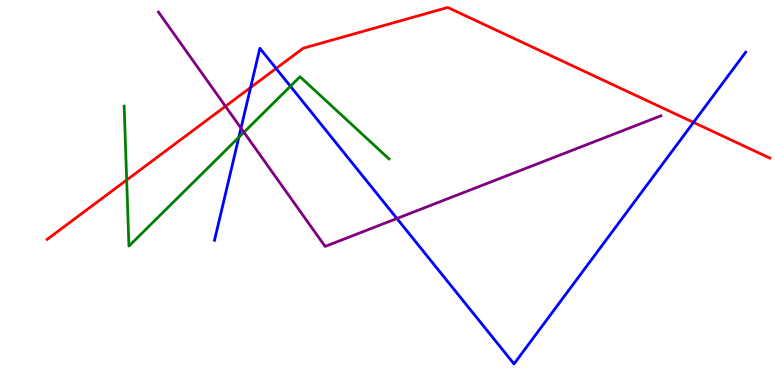[{'lines': ['blue', 'red'], 'intersections': [{'x': 3.23, 'y': 7.73}, {'x': 3.56, 'y': 8.22}, {'x': 8.95, 'y': 6.82}]}, {'lines': ['green', 'red'], 'intersections': [{'x': 1.63, 'y': 5.32}]}, {'lines': ['purple', 'red'], 'intersections': [{'x': 2.91, 'y': 7.24}]}, {'lines': ['blue', 'green'], 'intersections': [{'x': 3.08, 'y': 6.43}, {'x': 3.75, 'y': 7.76}]}, {'lines': ['blue', 'purple'], 'intersections': [{'x': 3.11, 'y': 6.67}, {'x': 5.12, 'y': 4.32}]}, {'lines': ['green', 'purple'], 'intersections': [{'x': 3.15, 'y': 6.56}]}]